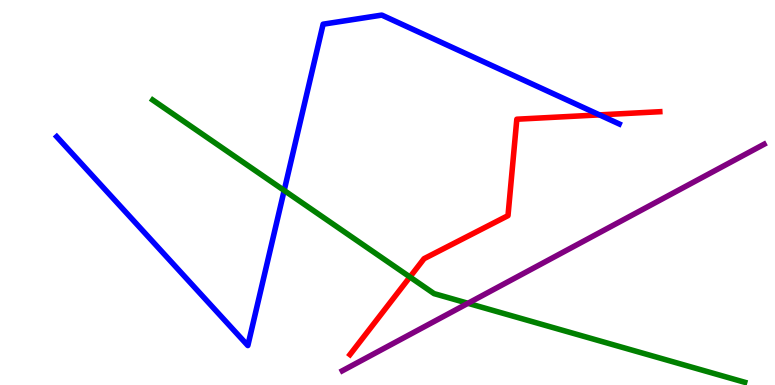[{'lines': ['blue', 'red'], 'intersections': [{'x': 7.74, 'y': 7.02}]}, {'lines': ['green', 'red'], 'intersections': [{'x': 5.29, 'y': 2.81}]}, {'lines': ['purple', 'red'], 'intersections': []}, {'lines': ['blue', 'green'], 'intersections': [{'x': 3.67, 'y': 5.05}]}, {'lines': ['blue', 'purple'], 'intersections': []}, {'lines': ['green', 'purple'], 'intersections': [{'x': 6.04, 'y': 2.12}]}]